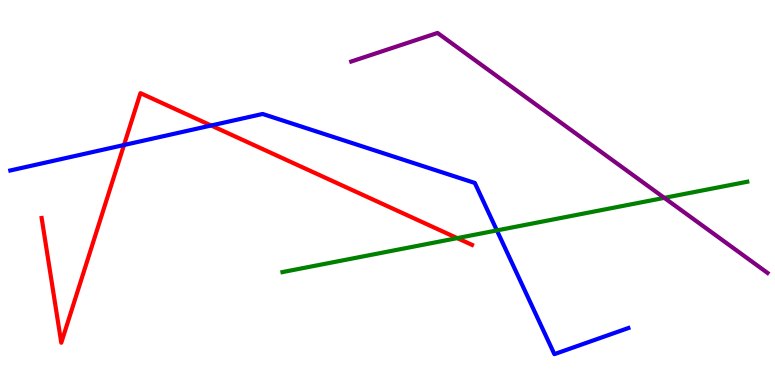[{'lines': ['blue', 'red'], 'intersections': [{'x': 1.6, 'y': 6.23}, {'x': 2.72, 'y': 6.74}]}, {'lines': ['green', 'red'], 'intersections': [{'x': 5.9, 'y': 3.82}]}, {'lines': ['purple', 'red'], 'intersections': []}, {'lines': ['blue', 'green'], 'intersections': [{'x': 6.41, 'y': 4.02}]}, {'lines': ['blue', 'purple'], 'intersections': []}, {'lines': ['green', 'purple'], 'intersections': [{'x': 8.57, 'y': 4.86}]}]